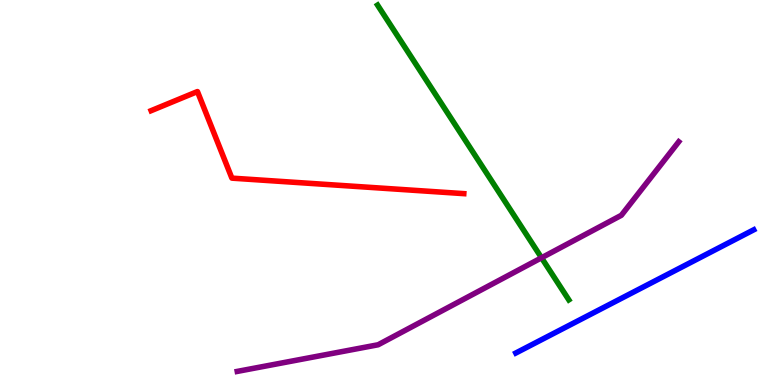[{'lines': ['blue', 'red'], 'intersections': []}, {'lines': ['green', 'red'], 'intersections': []}, {'lines': ['purple', 'red'], 'intersections': []}, {'lines': ['blue', 'green'], 'intersections': []}, {'lines': ['blue', 'purple'], 'intersections': []}, {'lines': ['green', 'purple'], 'intersections': [{'x': 6.99, 'y': 3.3}]}]